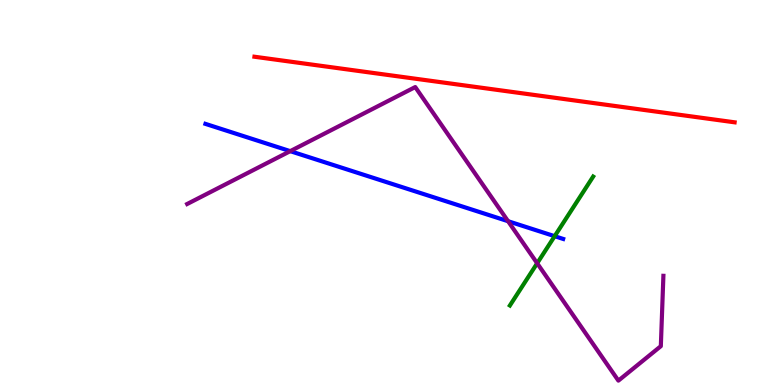[{'lines': ['blue', 'red'], 'intersections': []}, {'lines': ['green', 'red'], 'intersections': []}, {'lines': ['purple', 'red'], 'intersections': []}, {'lines': ['blue', 'green'], 'intersections': [{'x': 7.16, 'y': 3.87}]}, {'lines': ['blue', 'purple'], 'intersections': [{'x': 3.75, 'y': 6.07}, {'x': 6.56, 'y': 4.25}]}, {'lines': ['green', 'purple'], 'intersections': [{'x': 6.93, 'y': 3.16}]}]